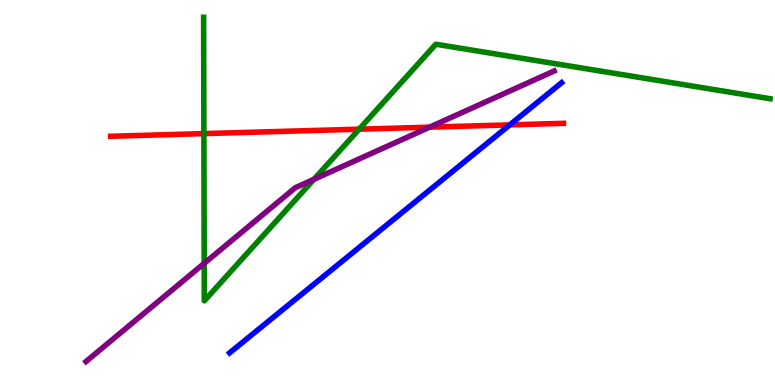[{'lines': ['blue', 'red'], 'intersections': [{'x': 6.58, 'y': 6.76}]}, {'lines': ['green', 'red'], 'intersections': [{'x': 2.63, 'y': 6.53}, {'x': 4.63, 'y': 6.64}]}, {'lines': ['purple', 'red'], 'intersections': [{'x': 5.54, 'y': 6.7}]}, {'lines': ['blue', 'green'], 'intersections': []}, {'lines': ['blue', 'purple'], 'intersections': []}, {'lines': ['green', 'purple'], 'intersections': [{'x': 2.63, 'y': 3.16}, {'x': 4.05, 'y': 5.34}]}]